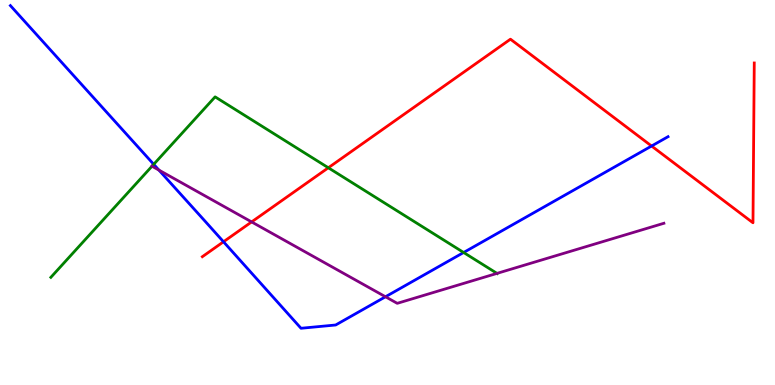[{'lines': ['blue', 'red'], 'intersections': [{'x': 2.88, 'y': 3.72}, {'x': 8.41, 'y': 6.21}]}, {'lines': ['green', 'red'], 'intersections': [{'x': 4.24, 'y': 5.64}]}, {'lines': ['purple', 'red'], 'intersections': [{'x': 3.25, 'y': 4.24}]}, {'lines': ['blue', 'green'], 'intersections': [{'x': 1.98, 'y': 5.73}, {'x': 5.98, 'y': 3.44}]}, {'lines': ['blue', 'purple'], 'intersections': [{'x': 2.05, 'y': 5.58}, {'x': 4.97, 'y': 2.29}]}, {'lines': ['green', 'purple'], 'intersections': [{'x': 1.96, 'y': 5.68}, {'x': 6.41, 'y': 2.9}]}]